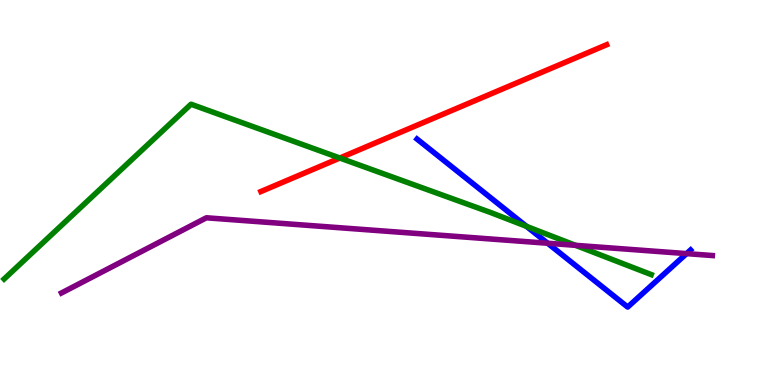[{'lines': ['blue', 'red'], 'intersections': []}, {'lines': ['green', 'red'], 'intersections': [{'x': 4.39, 'y': 5.9}]}, {'lines': ['purple', 'red'], 'intersections': []}, {'lines': ['blue', 'green'], 'intersections': [{'x': 6.79, 'y': 4.12}]}, {'lines': ['blue', 'purple'], 'intersections': [{'x': 7.07, 'y': 3.68}, {'x': 8.86, 'y': 3.41}]}, {'lines': ['green', 'purple'], 'intersections': [{'x': 7.43, 'y': 3.63}]}]